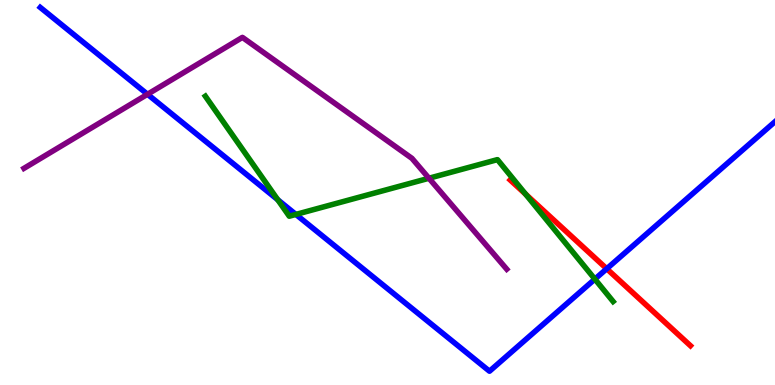[{'lines': ['blue', 'red'], 'intersections': [{'x': 7.83, 'y': 3.02}]}, {'lines': ['green', 'red'], 'intersections': [{'x': 6.78, 'y': 4.96}]}, {'lines': ['purple', 'red'], 'intersections': []}, {'lines': ['blue', 'green'], 'intersections': [{'x': 3.58, 'y': 4.81}, {'x': 3.82, 'y': 4.43}, {'x': 7.68, 'y': 2.75}]}, {'lines': ['blue', 'purple'], 'intersections': [{'x': 1.9, 'y': 7.55}]}, {'lines': ['green', 'purple'], 'intersections': [{'x': 5.53, 'y': 5.37}]}]